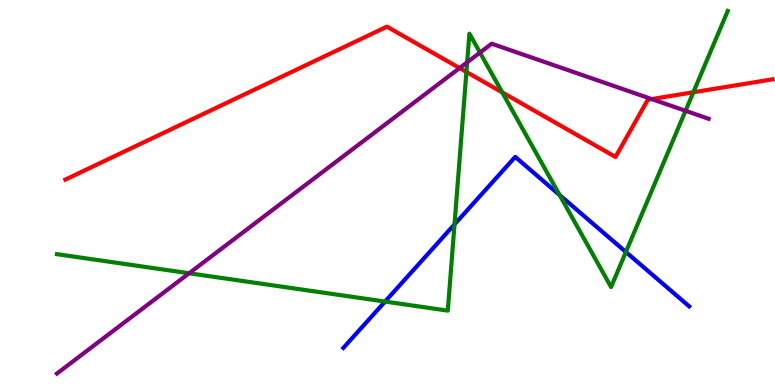[{'lines': ['blue', 'red'], 'intersections': []}, {'lines': ['green', 'red'], 'intersections': [{'x': 6.02, 'y': 8.13}, {'x': 6.48, 'y': 7.6}, {'x': 8.95, 'y': 7.6}]}, {'lines': ['purple', 'red'], 'intersections': [{'x': 5.93, 'y': 8.23}, {'x': 8.41, 'y': 7.43}]}, {'lines': ['blue', 'green'], 'intersections': [{'x': 4.97, 'y': 2.17}, {'x': 5.86, 'y': 4.17}, {'x': 7.22, 'y': 4.93}, {'x': 8.08, 'y': 3.46}]}, {'lines': ['blue', 'purple'], 'intersections': []}, {'lines': ['green', 'purple'], 'intersections': [{'x': 2.44, 'y': 2.9}, {'x': 6.03, 'y': 8.38}, {'x': 6.19, 'y': 8.63}, {'x': 8.85, 'y': 7.12}]}]